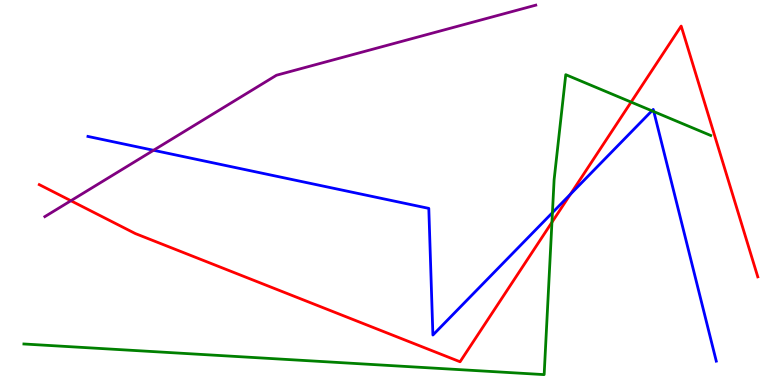[{'lines': ['blue', 'red'], 'intersections': [{'x': 7.36, 'y': 4.95}]}, {'lines': ['green', 'red'], 'intersections': [{'x': 7.12, 'y': 4.23}, {'x': 8.14, 'y': 7.35}]}, {'lines': ['purple', 'red'], 'intersections': [{'x': 0.915, 'y': 4.79}]}, {'lines': ['blue', 'green'], 'intersections': [{'x': 7.13, 'y': 4.48}, {'x': 8.41, 'y': 7.12}, {'x': 8.44, 'y': 7.1}]}, {'lines': ['blue', 'purple'], 'intersections': [{'x': 1.98, 'y': 6.1}]}, {'lines': ['green', 'purple'], 'intersections': []}]